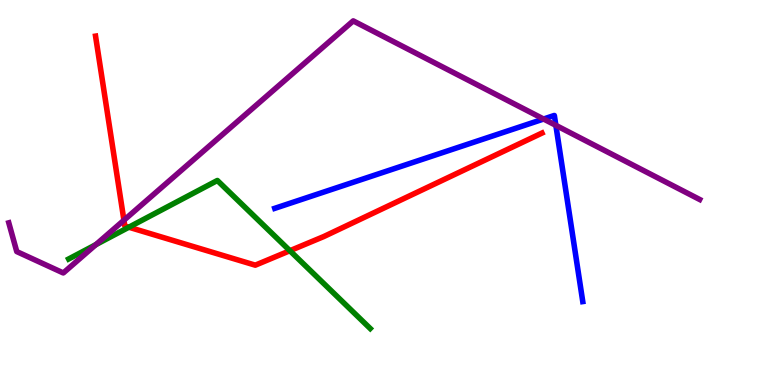[{'lines': ['blue', 'red'], 'intersections': []}, {'lines': ['green', 'red'], 'intersections': [{'x': 1.66, 'y': 4.1}, {'x': 3.74, 'y': 3.49}]}, {'lines': ['purple', 'red'], 'intersections': [{'x': 1.6, 'y': 4.28}]}, {'lines': ['blue', 'green'], 'intersections': []}, {'lines': ['blue', 'purple'], 'intersections': [{'x': 7.01, 'y': 6.91}, {'x': 7.17, 'y': 6.74}]}, {'lines': ['green', 'purple'], 'intersections': [{'x': 1.24, 'y': 3.65}]}]